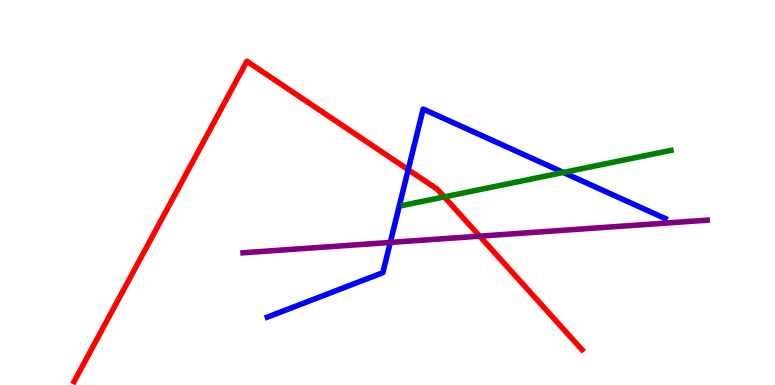[{'lines': ['blue', 'red'], 'intersections': [{'x': 5.27, 'y': 5.59}]}, {'lines': ['green', 'red'], 'intersections': [{'x': 5.73, 'y': 4.89}]}, {'lines': ['purple', 'red'], 'intersections': [{'x': 6.19, 'y': 3.87}]}, {'lines': ['blue', 'green'], 'intersections': [{'x': 7.27, 'y': 5.52}]}, {'lines': ['blue', 'purple'], 'intersections': [{'x': 5.04, 'y': 3.7}]}, {'lines': ['green', 'purple'], 'intersections': []}]